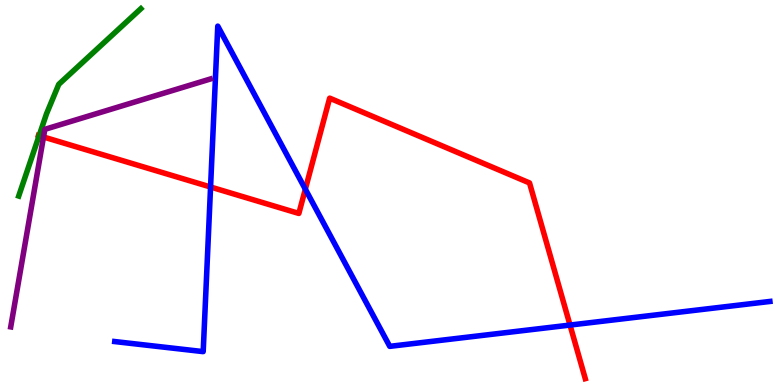[{'lines': ['blue', 'red'], 'intersections': [{'x': 2.72, 'y': 5.14}, {'x': 3.94, 'y': 5.09}, {'x': 7.36, 'y': 1.56}]}, {'lines': ['green', 'red'], 'intersections': [{'x': 0.505, 'y': 6.48}]}, {'lines': ['purple', 'red'], 'intersections': [{'x': 0.561, 'y': 6.44}]}, {'lines': ['blue', 'green'], 'intersections': []}, {'lines': ['blue', 'purple'], 'intersections': []}, {'lines': ['green', 'purple'], 'intersections': []}]